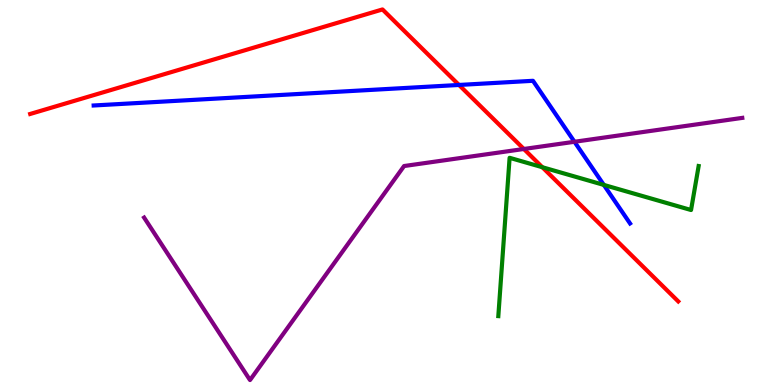[{'lines': ['blue', 'red'], 'intersections': [{'x': 5.92, 'y': 7.79}]}, {'lines': ['green', 'red'], 'intersections': [{'x': 7.0, 'y': 5.66}]}, {'lines': ['purple', 'red'], 'intersections': [{'x': 6.76, 'y': 6.13}]}, {'lines': ['blue', 'green'], 'intersections': [{'x': 7.79, 'y': 5.2}]}, {'lines': ['blue', 'purple'], 'intersections': [{'x': 7.41, 'y': 6.32}]}, {'lines': ['green', 'purple'], 'intersections': []}]